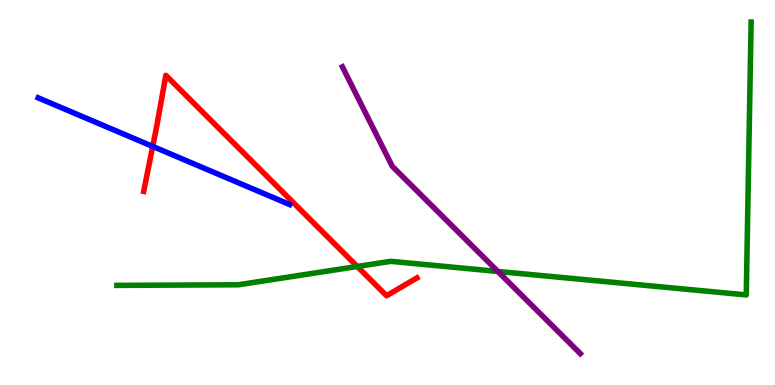[{'lines': ['blue', 'red'], 'intersections': [{'x': 1.97, 'y': 6.2}]}, {'lines': ['green', 'red'], 'intersections': [{'x': 4.61, 'y': 3.08}]}, {'lines': ['purple', 'red'], 'intersections': []}, {'lines': ['blue', 'green'], 'intersections': []}, {'lines': ['blue', 'purple'], 'intersections': []}, {'lines': ['green', 'purple'], 'intersections': [{'x': 6.42, 'y': 2.95}]}]